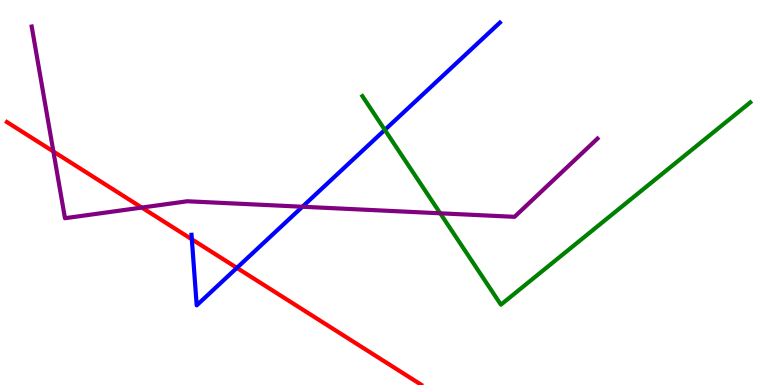[{'lines': ['blue', 'red'], 'intersections': [{'x': 2.48, 'y': 3.78}, {'x': 3.06, 'y': 3.04}]}, {'lines': ['green', 'red'], 'intersections': []}, {'lines': ['purple', 'red'], 'intersections': [{'x': 0.689, 'y': 6.06}, {'x': 1.83, 'y': 4.61}]}, {'lines': ['blue', 'green'], 'intersections': [{'x': 4.97, 'y': 6.63}]}, {'lines': ['blue', 'purple'], 'intersections': [{'x': 3.9, 'y': 4.63}]}, {'lines': ['green', 'purple'], 'intersections': [{'x': 5.68, 'y': 4.46}]}]